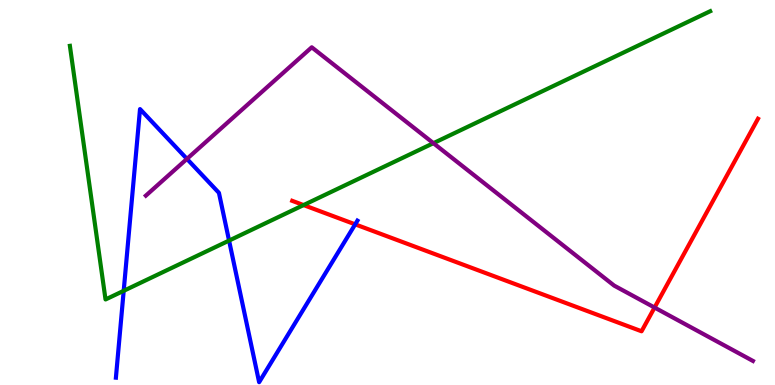[{'lines': ['blue', 'red'], 'intersections': [{'x': 4.58, 'y': 4.17}]}, {'lines': ['green', 'red'], 'intersections': [{'x': 3.92, 'y': 4.67}]}, {'lines': ['purple', 'red'], 'intersections': [{'x': 8.45, 'y': 2.01}]}, {'lines': ['blue', 'green'], 'intersections': [{'x': 1.6, 'y': 2.45}, {'x': 2.96, 'y': 3.75}]}, {'lines': ['blue', 'purple'], 'intersections': [{'x': 2.41, 'y': 5.87}]}, {'lines': ['green', 'purple'], 'intersections': [{'x': 5.59, 'y': 6.28}]}]